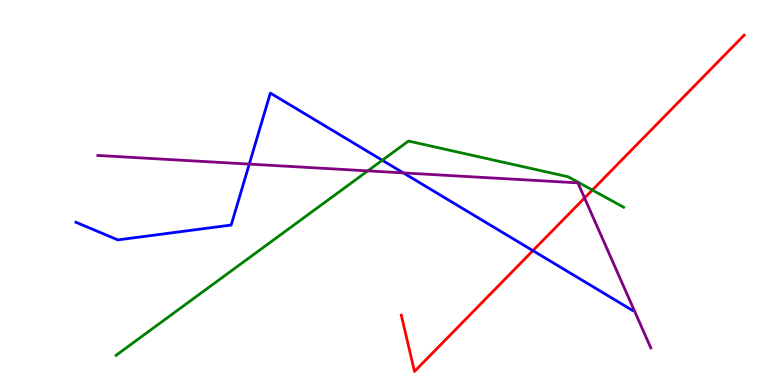[{'lines': ['blue', 'red'], 'intersections': [{'x': 6.88, 'y': 3.49}]}, {'lines': ['green', 'red'], 'intersections': [{'x': 7.64, 'y': 5.06}]}, {'lines': ['purple', 'red'], 'intersections': [{'x': 7.54, 'y': 4.86}]}, {'lines': ['blue', 'green'], 'intersections': [{'x': 4.93, 'y': 5.84}]}, {'lines': ['blue', 'purple'], 'intersections': [{'x': 3.22, 'y': 5.74}, {'x': 5.2, 'y': 5.51}]}, {'lines': ['green', 'purple'], 'intersections': [{'x': 4.75, 'y': 5.56}]}]